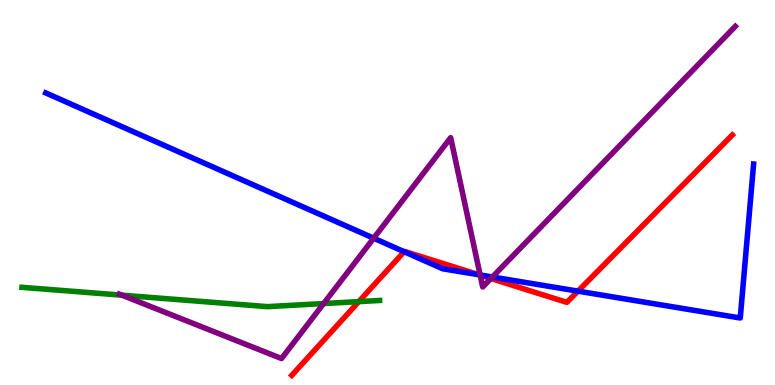[{'lines': ['blue', 'red'], 'intersections': [{'x': 5.21, 'y': 3.46}, {'x': 6.18, 'y': 2.86}, {'x': 7.46, 'y': 2.44}]}, {'lines': ['green', 'red'], 'intersections': [{'x': 4.63, 'y': 2.17}]}, {'lines': ['purple', 'red'], 'intersections': [{'x': 6.2, 'y': 2.85}, {'x': 6.33, 'y': 2.77}]}, {'lines': ['blue', 'green'], 'intersections': []}, {'lines': ['blue', 'purple'], 'intersections': [{'x': 4.82, 'y': 3.81}, {'x': 6.2, 'y': 2.86}, {'x': 6.35, 'y': 2.81}]}, {'lines': ['green', 'purple'], 'intersections': [{'x': 1.57, 'y': 2.33}, {'x': 4.18, 'y': 2.12}]}]